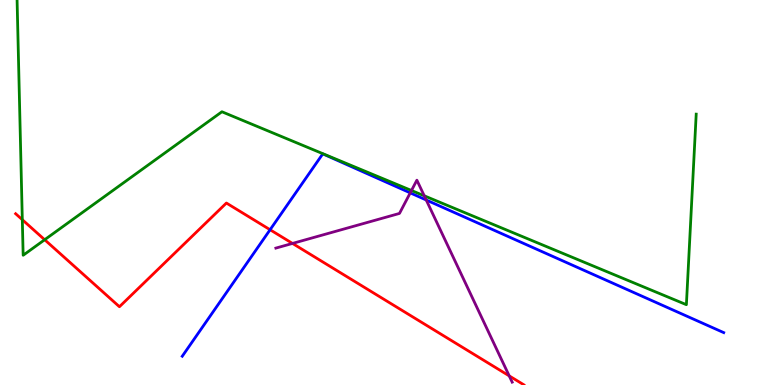[{'lines': ['blue', 'red'], 'intersections': [{'x': 3.49, 'y': 4.03}]}, {'lines': ['green', 'red'], 'intersections': [{'x': 0.288, 'y': 4.29}, {'x': 0.576, 'y': 3.77}]}, {'lines': ['purple', 'red'], 'intersections': [{'x': 3.77, 'y': 3.68}, {'x': 6.57, 'y': 0.237}]}, {'lines': ['blue', 'green'], 'intersections': []}, {'lines': ['blue', 'purple'], 'intersections': [{'x': 5.29, 'y': 4.99}, {'x': 5.5, 'y': 4.81}]}, {'lines': ['green', 'purple'], 'intersections': [{'x': 5.31, 'y': 5.05}, {'x': 5.47, 'y': 4.91}]}]